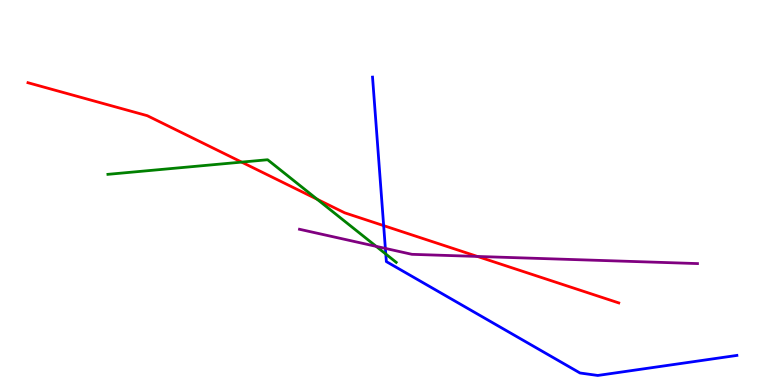[{'lines': ['blue', 'red'], 'intersections': [{'x': 4.95, 'y': 4.14}]}, {'lines': ['green', 'red'], 'intersections': [{'x': 3.12, 'y': 5.79}, {'x': 4.09, 'y': 4.82}]}, {'lines': ['purple', 'red'], 'intersections': [{'x': 6.16, 'y': 3.34}]}, {'lines': ['blue', 'green'], 'intersections': [{'x': 4.98, 'y': 3.4}]}, {'lines': ['blue', 'purple'], 'intersections': [{'x': 4.97, 'y': 3.55}]}, {'lines': ['green', 'purple'], 'intersections': [{'x': 4.85, 'y': 3.6}]}]